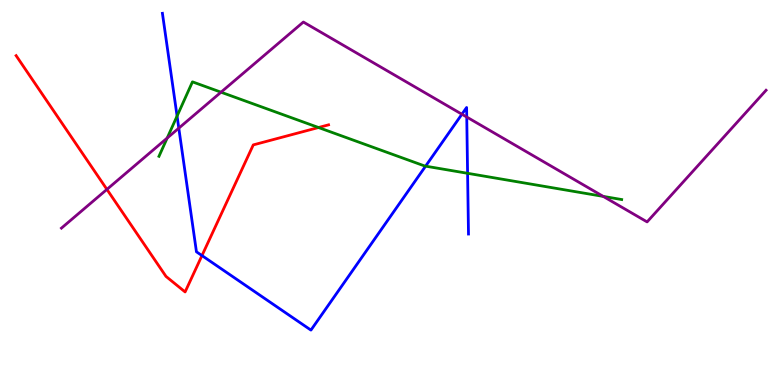[{'lines': ['blue', 'red'], 'intersections': [{'x': 2.61, 'y': 3.36}]}, {'lines': ['green', 'red'], 'intersections': [{'x': 4.11, 'y': 6.69}]}, {'lines': ['purple', 'red'], 'intersections': [{'x': 1.38, 'y': 5.08}]}, {'lines': ['blue', 'green'], 'intersections': [{'x': 2.28, 'y': 6.99}, {'x': 5.49, 'y': 5.68}, {'x': 6.03, 'y': 5.5}]}, {'lines': ['blue', 'purple'], 'intersections': [{'x': 2.31, 'y': 6.67}, {'x': 5.96, 'y': 7.03}, {'x': 6.02, 'y': 6.96}]}, {'lines': ['green', 'purple'], 'intersections': [{'x': 2.16, 'y': 6.41}, {'x': 2.85, 'y': 7.61}, {'x': 7.78, 'y': 4.9}]}]